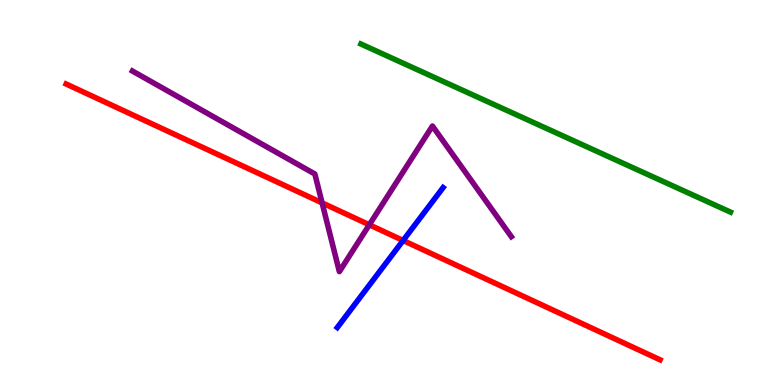[{'lines': ['blue', 'red'], 'intersections': [{'x': 5.2, 'y': 3.75}]}, {'lines': ['green', 'red'], 'intersections': []}, {'lines': ['purple', 'red'], 'intersections': [{'x': 4.16, 'y': 4.73}, {'x': 4.77, 'y': 4.16}]}, {'lines': ['blue', 'green'], 'intersections': []}, {'lines': ['blue', 'purple'], 'intersections': []}, {'lines': ['green', 'purple'], 'intersections': []}]